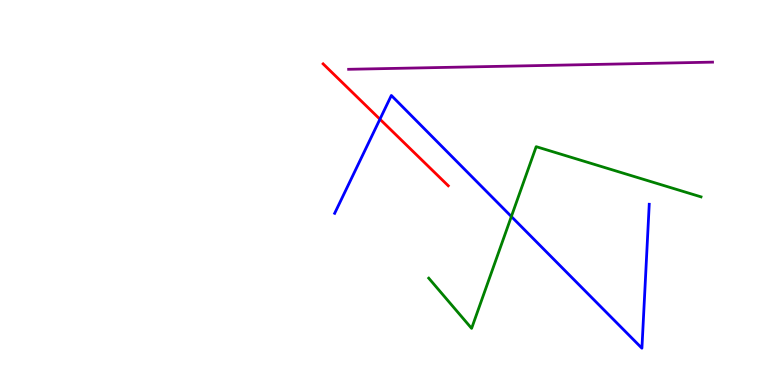[{'lines': ['blue', 'red'], 'intersections': [{'x': 4.9, 'y': 6.9}]}, {'lines': ['green', 'red'], 'intersections': []}, {'lines': ['purple', 'red'], 'intersections': []}, {'lines': ['blue', 'green'], 'intersections': [{'x': 6.6, 'y': 4.38}]}, {'lines': ['blue', 'purple'], 'intersections': []}, {'lines': ['green', 'purple'], 'intersections': []}]